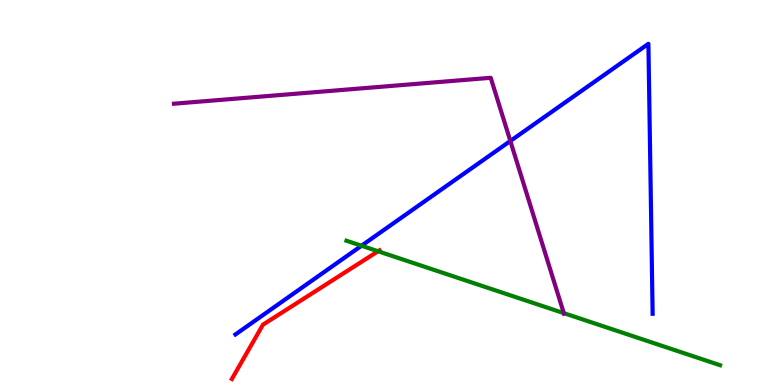[{'lines': ['blue', 'red'], 'intersections': []}, {'lines': ['green', 'red'], 'intersections': [{'x': 4.88, 'y': 3.47}]}, {'lines': ['purple', 'red'], 'intersections': []}, {'lines': ['blue', 'green'], 'intersections': [{'x': 4.66, 'y': 3.62}]}, {'lines': ['blue', 'purple'], 'intersections': [{'x': 6.59, 'y': 6.34}]}, {'lines': ['green', 'purple'], 'intersections': [{'x': 7.27, 'y': 1.87}]}]